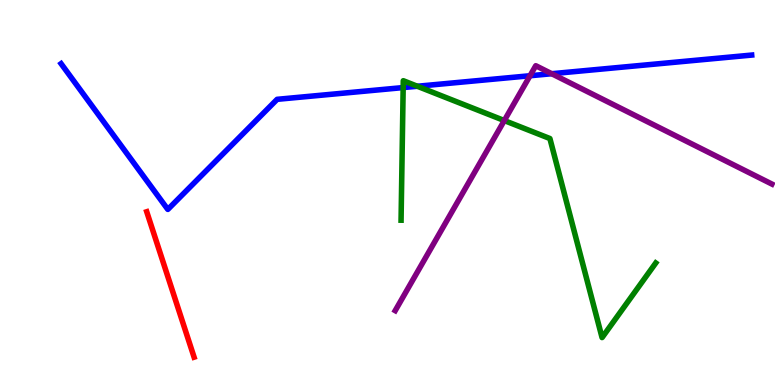[{'lines': ['blue', 'red'], 'intersections': []}, {'lines': ['green', 'red'], 'intersections': []}, {'lines': ['purple', 'red'], 'intersections': []}, {'lines': ['blue', 'green'], 'intersections': [{'x': 5.2, 'y': 7.73}, {'x': 5.38, 'y': 7.76}]}, {'lines': ['blue', 'purple'], 'intersections': [{'x': 6.84, 'y': 8.03}, {'x': 7.12, 'y': 8.09}]}, {'lines': ['green', 'purple'], 'intersections': [{'x': 6.51, 'y': 6.87}]}]